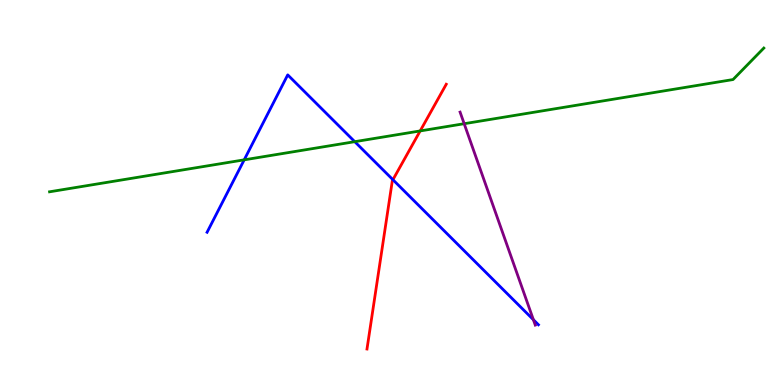[{'lines': ['blue', 'red'], 'intersections': [{'x': 5.07, 'y': 5.33}]}, {'lines': ['green', 'red'], 'intersections': [{'x': 5.42, 'y': 6.6}]}, {'lines': ['purple', 'red'], 'intersections': []}, {'lines': ['blue', 'green'], 'intersections': [{'x': 3.15, 'y': 5.85}, {'x': 4.58, 'y': 6.32}]}, {'lines': ['blue', 'purple'], 'intersections': [{'x': 6.88, 'y': 1.7}]}, {'lines': ['green', 'purple'], 'intersections': [{'x': 5.99, 'y': 6.79}]}]